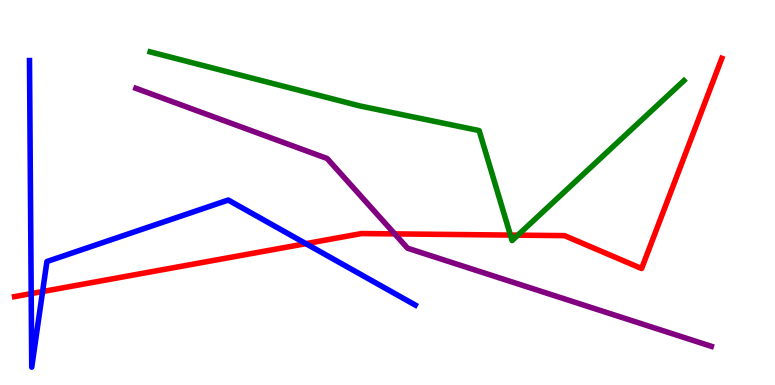[{'lines': ['blue', 'red'], 'intersections': [{'x': 0.403, 'y': 2.37}, {'x': 0.55, 'y': 2.43}, {'x': 3.95, 'y': 3.67}]}, {'lines': ['green', 'red'], 'intersections': [{'x': 6.59, 'y': 3.89}, {'x': 6.68, 'y': 3.89}]}, {'lines': ['purple', 'red'], 'intersections': [{'x': 5.09, 'y': 3.93}]}, {'lines': ['blue', 'green'], 'intersections': []}, {'lines': ['blue', 'purple'], 'intersections': []}, {'lines': ['green', 'purple'], 'intersections': []}]